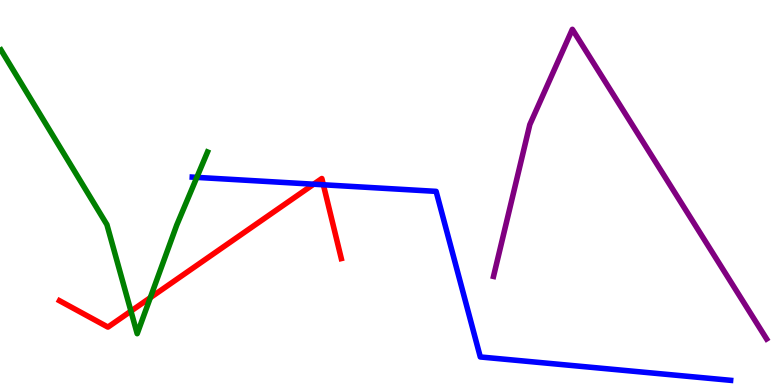[{'lines': ['blue', 'red'], 'intersections': [{'x': 4.05, 'y': 5.22}, {'x': 4.17, 'y': 5.2}]}, {'lines': ['green', 'red'], 'intersections': [{'x': 1.69, 'y': 1.92}, {'x': 1.94, 'y': 2.27}]}, {'lines': ['purple', 'red'], 'intersections': []}, {'lines': ['blue', 'green'], 'intersections': [{'x': 2.54, 'y': 5.39}]}, {'lines': ['blue', 'purple'], 'intersections': []}, {'lines': ['green', 'purple'], 'intersections': []}]